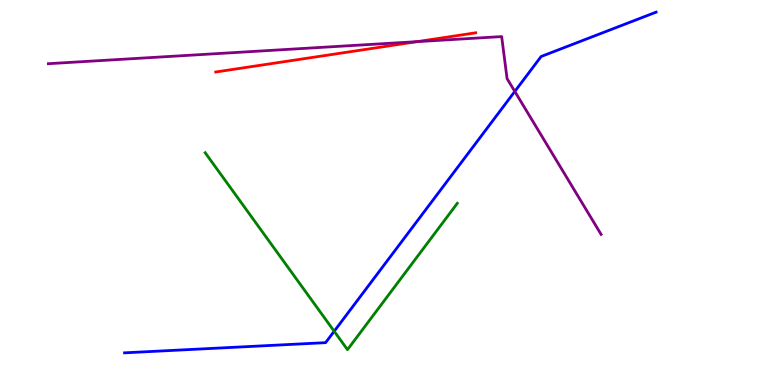[{'lines': ['blue', 'red'], 'intersections': []}, {'lines': ['green', 'red'], 'intersections': []}, {'lines': ['purple', 'red'], 'intersections': [{'x': 5.38, 'y': 8.92}]}, {'lines': ['blue', 'green'], 'intersections': [{'x': 4.31, 'y': 1.4}]}, {'lines': ['blue', 'purple'], 'intersections': [{'x': 6.64, 'y': 7.62}]}, {'lines': ['green', 'purple'], 'intersections': []}]